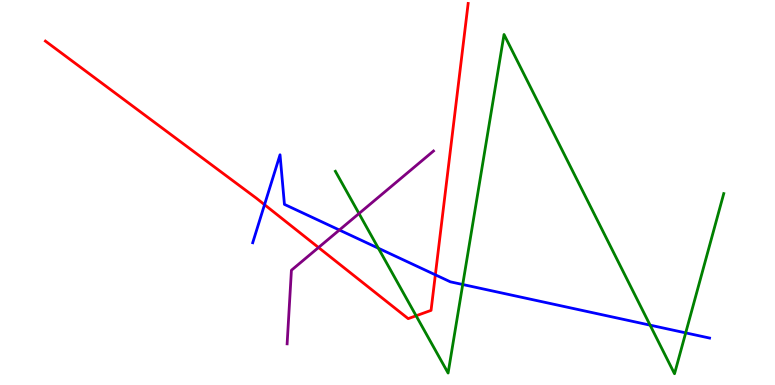[{'lines': ['blue', 'red'], 'intersections': [{'x': 3.41, 'y': 4.68}, {'x': 5.62, 'y': 2.86}]}, {'lines': ['green', 'red'], 'intersections': [{'x': 5.37, 'y': 1.8}]}, {'lines': ['purple', 'red'], 'intersections': [{'x': 4.11, 'y': 3.57}]}, {'lines': ['blue', 'green'], 'intersections': [{'x': 4.88, 'y': 3.55}, {'x': 5.97, 'y': 2.61}, {'x': 8.39, 'y': 1.55}, {'x': 8.85, 'y': 1.35}]}, {'lines': ['blue', 'purple'], 'intersections': [{'x': 4.38, 'y': 4.03}]}, {'lines': ['green', 'purple'], 'intersections': [{'x': 4.63, 'y': 4.45}]}]